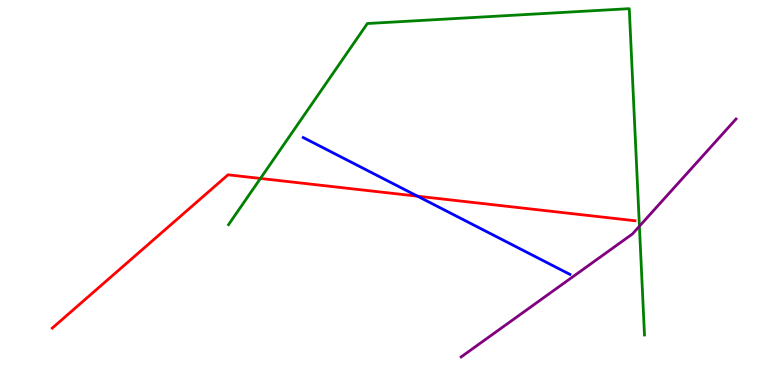[{'lines': ['blue', 'red'], 'intersections': [{'x': 5.39, 'y': 4.9}]}, {'lines': ['green', 'red'], 'intersections': [{'x': 3.36, 'y': 5.36}]}, {'lines': ['purple', 'red'], 'intersections': []}, {'lines': ['blue', 'green'], 'intersections': []}, {'lines': ['blue', 'purple'], 'intersections': []}, {'lines': ['green', 'purple'], 'intersections': [{'x': 8.25, 'y': 4.12}]}]